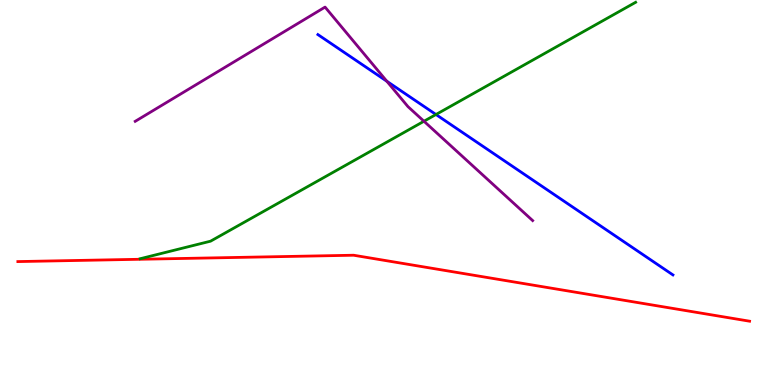[{'lines': ['blue', 'red'], 'intersections': []}, {'lines': ['green', 'red'], 'intersections': []}, {'lines': ['purple', 'red'], 'intersections': []}, {'lines': ['blue', 'green'], 'intersections': [{'x': 5.63, 'y': 7.03}]}, {'lines': ['blue', 'purple'], 'intersections': [{'x': 4.99, 'y': 7.89}]}, {'lines': ['green', 'purple'], 'intersections': [{'x': 5.47, 'y': 6.85}]}]